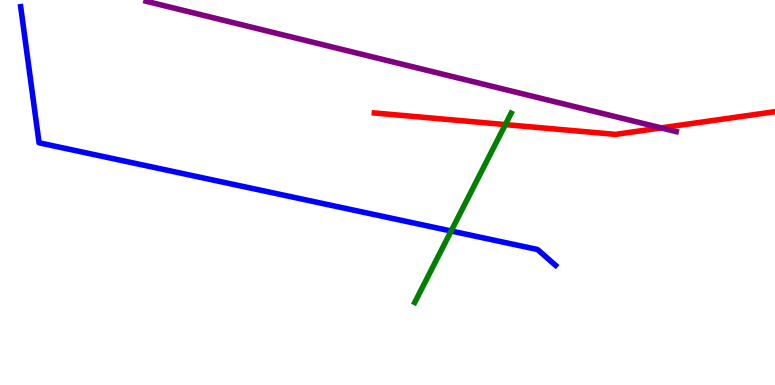[{'lines': ['blue', 'red'], 'intersections': []}, {'lines': ['green', 'red'], 'intersections': [{'x': 6.52, 'y': 6.76}]}, {'lines': ['purple', 'red'], 'intersections': [{'x': 8.53, 'y': 6.68}]}, {'lines': ['blue', 'green'], 'intersections': [{'x': 5.82, 'y': 4.0}]}, {'lines': ['blue', 'purple'], 'intersections': []}, {'lines': ['green', 'purple'], 'intersections': []}]